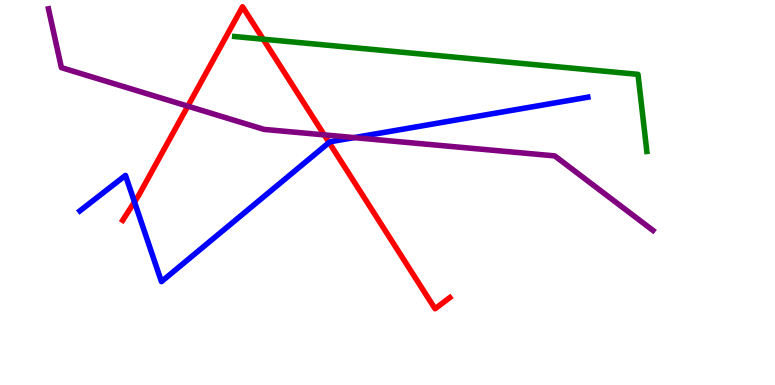[{'lines': ['blue', 'red'], 'intersections': [{'x': 1.74, 'y': 4.75}, {'x': 4.25, 'y': 6.3}]}, {'lines': ['green', 'red'], 'intersections': [{'x': 3.4, 'y': 8.98}]}, {'lines': ['purple', 'red'], 'intersections': [{'x': 2.42, 'y': 7.24}, {'x': 4.18, 'y': 6.5}]}, {'lines': ['blue', 'green'], 'intersections': []}, {'lines': ['blue', 'purple'], 'intersections': [{'x': 4.57, 'y': 6.43}]}, {'lines': ['green', 'purple'], 'intersections': []}]